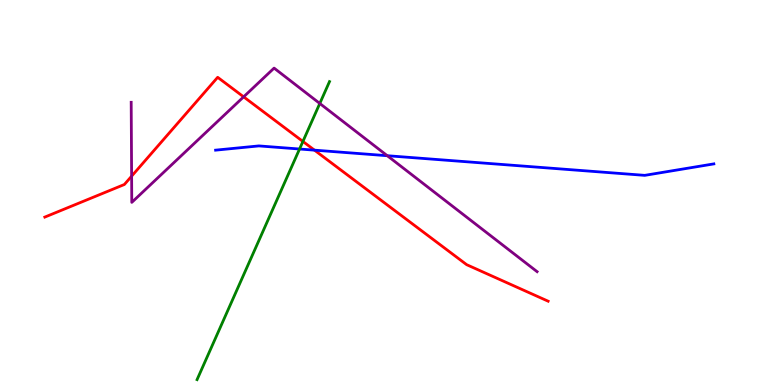[{'lines': ['blue', 'red'], 'intersections': [{'x': 4.06, 'y': 6.1}]}, {'lines': ['green', 'red'], 'intersections': [{'x': 3.91, 'y': 6.33}]}, {'lines': ['purple', 'red'], 'intersections': [{'x': 1.7, 'y': 5.42}, {'x': 3.14, 'y': 7.48}]}, {'lines': ['blue', 'green'], 'intersections': [{'x': 3.87, 'y': 6.13}]}, {'lines': ['blue', 'purple'], 'intersections': [{'x': 5.0, 'y': 5.96}]}, {'lines': ['green', 'purple'], 'intersections': [{'x': 4.13, 'y': 7.31}]}]